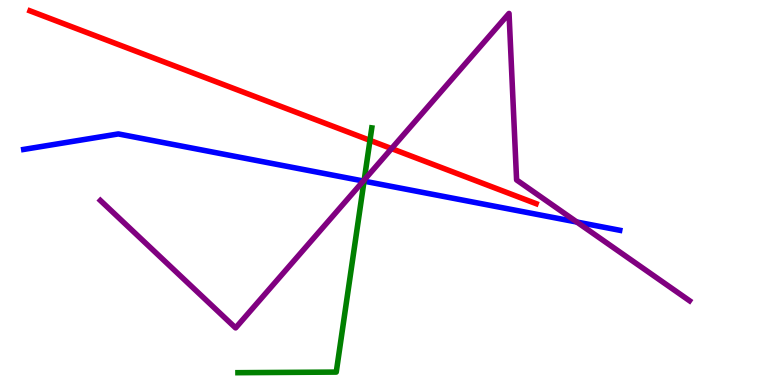[{'lines': ['blue', 'red'], 'intersections': []}, {'lines': ['green', 'red'], 'intersections': [{'x': 4.77, 'y': 6.35}]}, {'lines': ['purple', 'red'], 'intersections': [{'x': 5.05, 'y': 6.14}]}, {'lines': ['blue', 'green'], 'intersections': [{'x': 4.7, 'y': 5.29}]}, {'lines': ['blue', 'purple'], 'intersections': [{'x': 4.69, 'y': 5.3}, {'x': 7.44, 'y': 4.23}]}, {'lines': ['green', 'purple'], 'intersections': [{'x': 4.7, 'y': 5.32}]}]